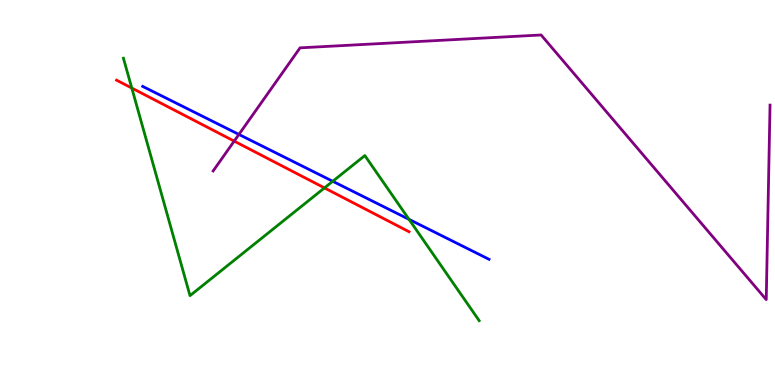[{'lines': ['blue', 'red'], 'intersections': []}, {'lines': ['green', 'red'], 'intersections': [{'x': 1.7, 'y': 7.71}, {'x': 4.19, 'y': 5.12}]}, {'lines': ['purple', 'red'], 'intersections': [{'x': 3.02, 'y': 6.33}]}, {'lines': ['blue', 'green'], 'intersections': [{'x': 4.29, 'y': 5.29}, {'x': 5.28, 'y': 4.3}]}, {'lines': ['blue', 'purple'], 'intersections': [{'x': 3.08, 'y': 6.51}]}, {'lines': ['green', 'purple'], 'intersections': []}]